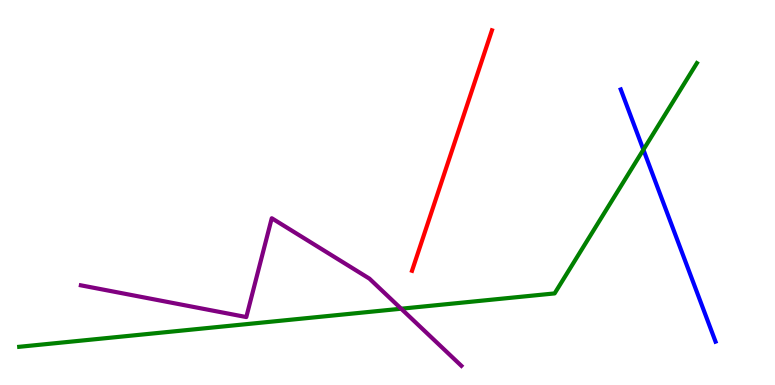[{'lines': ['blue', 'red'], 'intersections': []}, {'lines': ['green', 'red'], 'intersections': []}, {'lines': ['purple', 'red'], 'intersections': []}, {'lines': ['blue', 'green'], 'intersections': [{'x': 8.3, 'y': 6.11}]}, {'lines': ['blue', 'purple'], 'intersections': []}, {'lines': ['green', 'purple'], 'intersections': [{'x': 5.18, 'y': 1.98}]}]